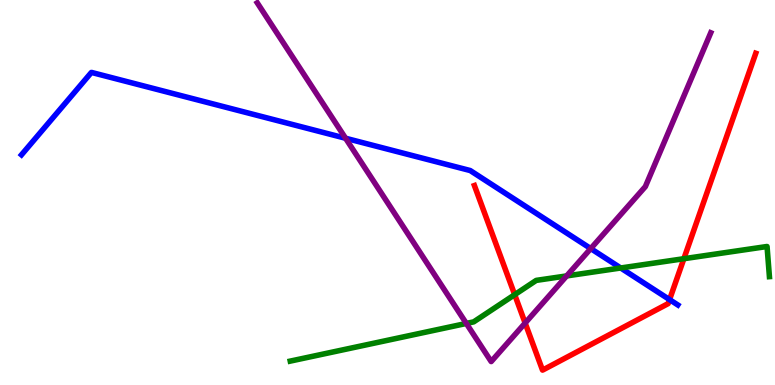[{'lines': ['blue', 'red'], 'intersections': [{'x': 8.64, 'y': 2.22}]}, {'lines': ['green', 'red'], 'intersections': [{'x': 6.64, 'y': 2.35}, {'x': 8.82, 'y': 3.28}]}, {'lines': ['purple', 'red'], 'intersections': [{'x': 6.78, 'y': 1.61}]}, {'lines': ['blue', 'green'], 'intersections': [{'x': 8.01, 'y': 3.04}]}, {'lines': ['blue', 'purple'], 'intersections': [{'x': 4.46, 'y': 6.41}, {'x': 7.62, 'y': 3.54}]}, {'lines': ['green', 'purple'], 'intersections': [{'x': 6.02, 'y': 1.6}, {'x': 7.31, 'y': 2.83}]}]